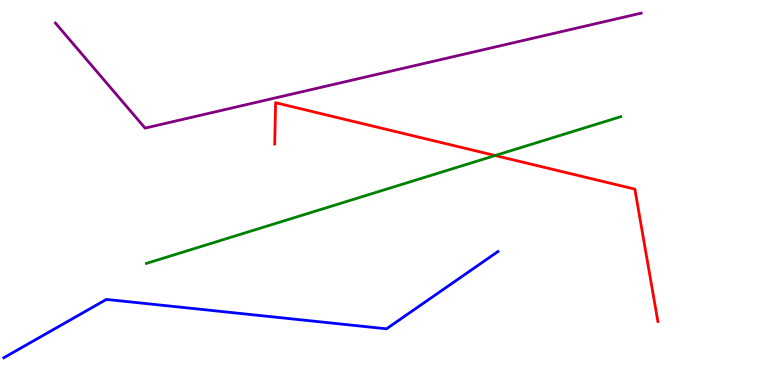[{'lines': ['blue', 'red'], 'intersections': []}, {'lines': ['green', 'red'], 'intersections': [{'x': 6.39, 'y': 5.96}]}, {'lines': ['purple', 'red'], 'intersections': []}, {'lines': ['blue', 'green'], 'intersections': []}, {'lines': ['blue', 'purple'], 'intersections': []}, {'lines': ['green', 'purple'], 'intersections': []}]